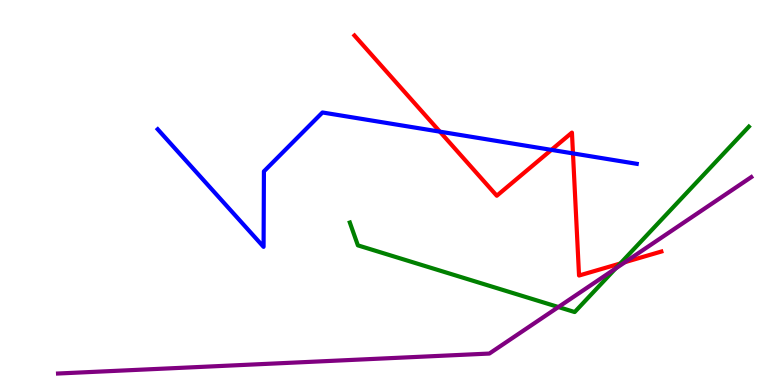[{'lines': ['blue', 'red'], 'intersections': [{'x': 5.68, 'y': 6.58}, {'x': 7.11, 'y': 6.11}, {'x': 7.39, 'y': 6.02}]}, {'lines': ['green', 'red'], 'intersections': [{'x': 8.0, 'y': 3.16}]}, {'lines': ['purple', 'red'], 'intersections': [{'x': 8.07, 'y': 3.19}]}, {'lines': ['blue', 'green'], 'intersections': []}, {'lines': ['blue', 'purple'], 'intersections': []}, {'lines': ['green', 'purple'], 'intersections': [{'x': 7.21, 'y': 2.03}, {'x': 7.94, 'y': 3.03}]}]